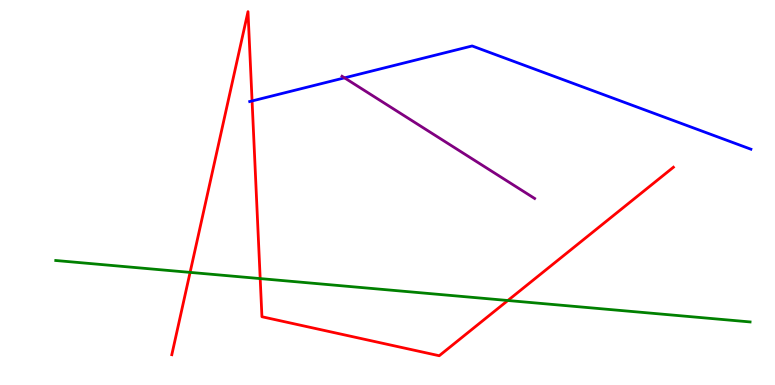[{'lines': ['blue', 'red'], 'intersections': [{'x': 3.25, 'y': 7.38}]}, {'lines': ['green', 'red'], 'intersections': [{'x': 2.45, 'y': 2.93}, {'x': 3.36, 'y': 2.76}, {'x': 6.55, 'y': 2.19}]}, {'lines': ['purple', 'red'], 'intersections': []}, {'lines': ['blue', 'green'], 'intersections': []}, {'lines': ['blue', 'purple'], 'intersections': [{'x': 4.45, 'y': 7.98}]}, {'lines': ['green', 'purple'], 'intersections': []}]